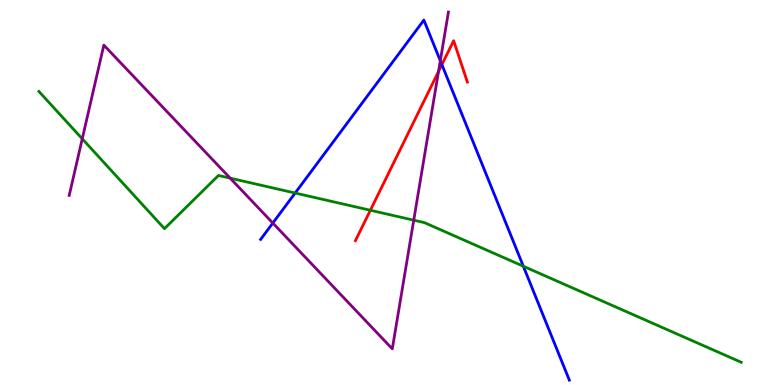[{'lines': ['blue', 'red'], 'intersections': [{'x': 5.7, 'y': 8.32}]}, {'lines': ['green', 'red'], 'intersections': [{'x': 4.78, 'y': 4.54}]}, {'lines': ['purple', 'red'], 'intersections': [{'x': 5.66, 'y': 8.14}]}, {'lines': ['blue', 'green'], 'intersections': [{'x': 3.81, 'y': 4.99}, {'x': 6.75, 'y': 3.08}]}, {'lines': ['blue', 'purple'], 'intersections': [{'x': 3.52, 'y': 4.21}, {'x': 5.68, 'y': 8.42}]}, {'lines': ['green', 'purple'], 'intersections': [{'x': 1.06, 'y': 6.39}, {'x': 2.97, 'y': 5.37}, {'x': 5.34, 'y': 4.28}]}]